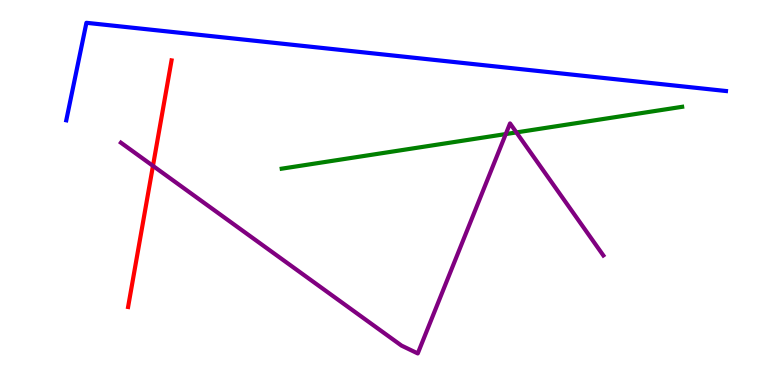[{'lines': ['blue', 'red'], 'intersections': []}, {'lines': ['green', 'red'], 'intersections': []}, {'lines': ['purple', 'red'], 'intersections': [{'x': 1.97, 'y': 5.69}]}, {'lines': ['blue', 'green'], 'intersections': []}, {'lines': ['blue', 'purple'], 'intersections': []}, {'lines': ['green', 'purple'], 'intersections': [{'x': 6.53, 'y': 6.52}, {'x': 6.66, 'y': 6.56}]}]